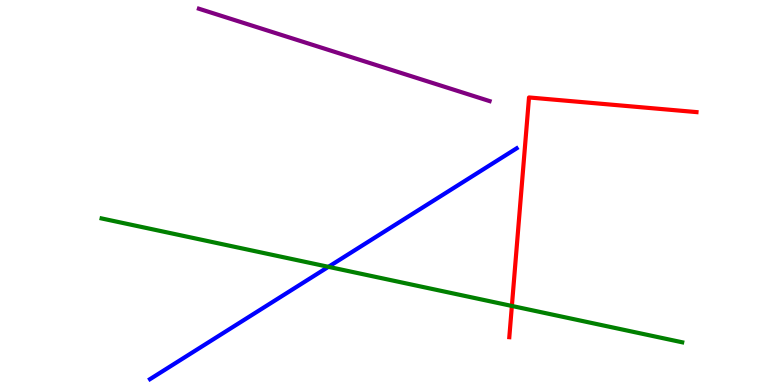[{'lines': ['blue', 'red'], 'intersections': []}, {'lines': ['green', 'red'], 'intersections': [{'x': 6.6, 'y': 2.05}]}, {'lines': ['purple', 'red'], 'intersections': []}, {'lines': ['blue', 'green'], 'intersections': [{'x': 4.24, 'y': 3.07}]}, {'lines': ['blue', 'purple'], 'intersections': []}, {'lines': ['green', 'purple'], 'intersections': []}]